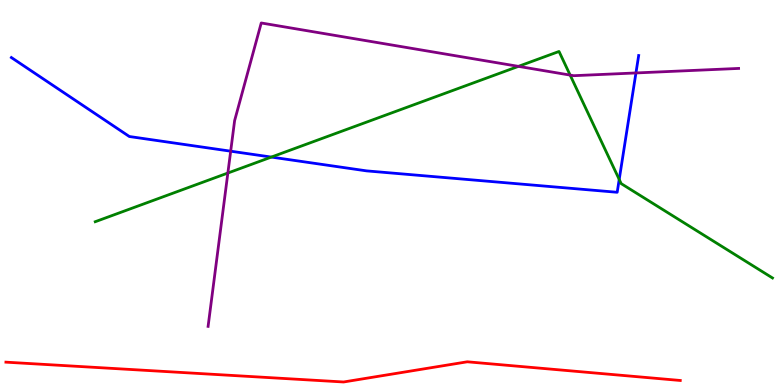[{'lines': ['blue', 'red'], 'intersections': []}, {'lines': ['green', 'red'], 'intersections': []}, {'lines': ['purple', 'red'], 'intersections': []}, {'lines': ['blue', 'green'], 'intersections': [{'x': 3.5, 'y': 5.92}, {'x': 7.99, 'y': 5.34}]}, {'lines': ['blue', 'purple'], 'intersections': [{'x': 2.98, 'y': 6.07}, {'x': 8.21, 'y': 8.11}]}, {'lines': ['green', 'purple'], 'intersections': [{'x': 2.94, 'y': 5.51}, {'x': 6.69, 'y': 8.28}, {'x': 7.36, 'y': 8.05}]}]